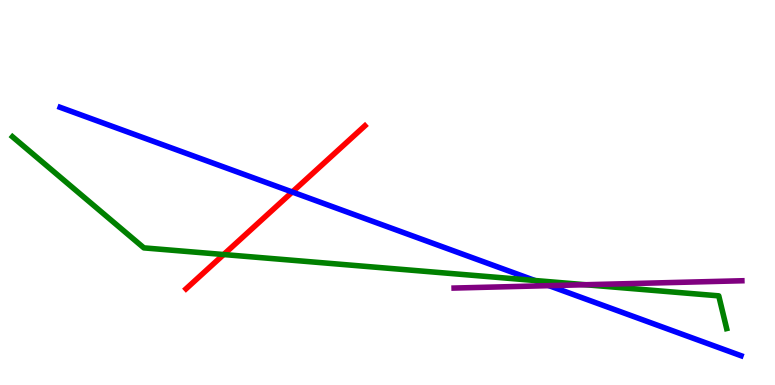[{'lines': ['blue', 'red'], 'intersections': [{'x': 3.77, 'y': 5.01}]}, {'lines': ['green', 'red'], 'intersections': [{'x': 2.89, 'y': 3.39}]}, {'lines': ['purple', 'red'], 'intersections': []}, {'lines': ['blue', 'green'], 'intersections': [{'x': 6.9, 'y': 2.71}]}, {'lines': ['blue', 'purple'], 'intersections': [{'x': 7.08, 'y': 2.58}]}, {'lines': ['green', 'purple'], 'intersections': [{'x': 7.55, 'y': 2.6}]}]